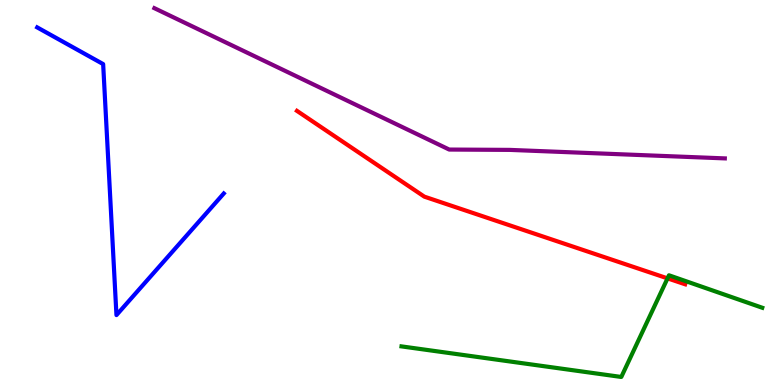[{'lines': ['blue', 'red'], 'intersections': []}, {'lines': ['green', 'red'], 'intersections': [{'x': 8.61, 'y': 2.77}]}, {'lines': ['purple', 'red'], 'intersections': []}, {'lines': ['blue', 'green'], 'intersections': []}, {'lines': ['blue', 'purple'], 'intersections': []}, {'lines': ['green', 'purple'], 'intersections': []}]